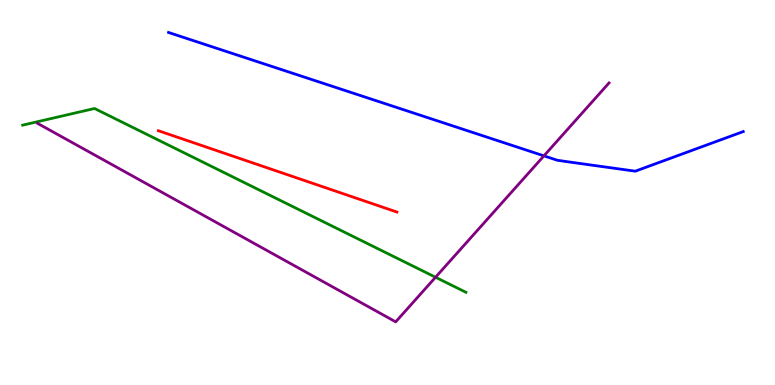[{'lines': ['blue', 'red'], 'intersections': []}, {'lines': ['green', 'red'], 'intersections': []}, {'lines': ['purple', 'red'], 'intersections': []}, {'lines': ['blue', 'green'], 'intersections': []}, {'lines': ['blue', 'purple'], 'intersections': [{'x': 7.02, 'y': 5.95}]}, {'lines': ['green', 'purple'], 'intersections': [{'x': 5.62, 'y': 2.8}]}]